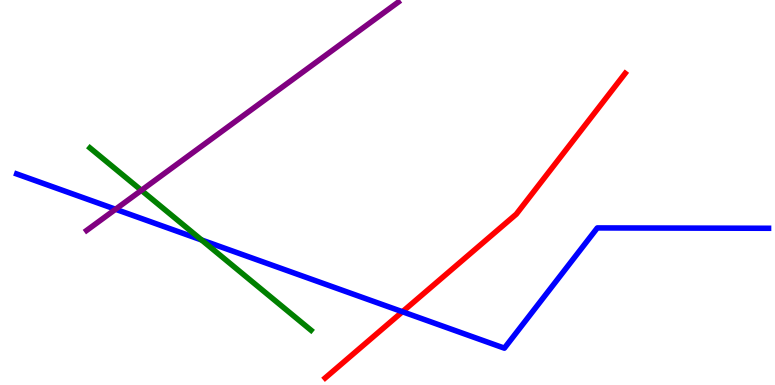[{'lines': ['blue', 'red'], 'intersections': [{'x': 5.19, 'y': 1.9}]}, {'lines': ['green', 'red'], 'intersections': []}, {'lines': ['purple', 'red'], 'intersections': []}, {'lines': ['blue', 'green'], 'intersections': [{'x': 2.6, 'y': 3.77}]}, {'lines': ['blue', 'purple'], 'intersections': [{'x': 1.49, 'y': 4.56}]}, {'lines': ['green', 'purple'], 'intersections': [{'x': 1.82, 'y': 5.06}]}]